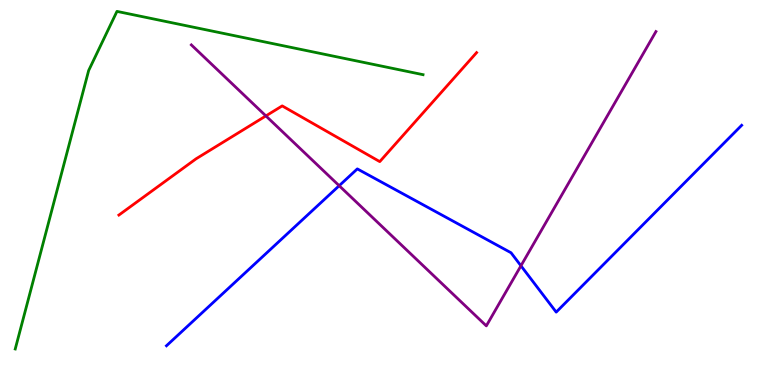[{'lines': ['blue', 'red'], 'intersections': []}, {'lines': ['green', 'red'], 'intersections': []}, {'lines': ['purple', 'red'], 'intersections': [{'x': 3.43, 'y': 6.99}]}, {'lines': ['blue', 'green'], 'intersections': []}, {'lines': ['blue', 'purple'], 'intersections': [{'x': 4.38, 'y': 5.18}, {'x': 6.72, 'y': 3.1}]}, {'lines': ['green', 'purple'], 'intersections': []}]